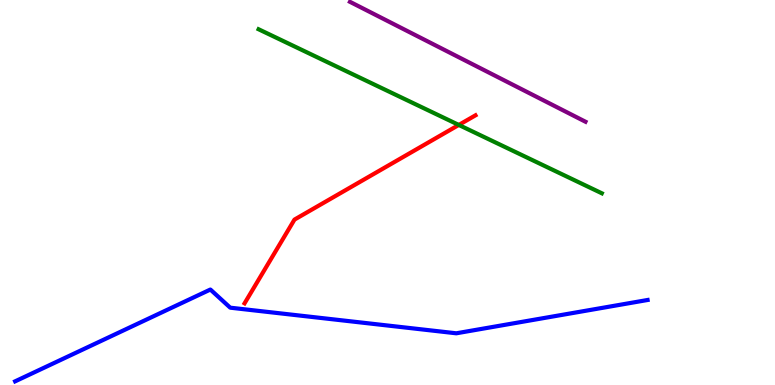[{'lines': ['blue', 'red'], 'intersections': []}, {'lines': ['green', 'red'], 'intersections': [{'x': 5.92, 'y': 6.75}]}, {'lines': ['purple', 'red'], 'intersections': []}, {'lines': ['blue', 'green'], 'intersections': []}, {'lines': ['blue', 'purple'], 'intersections': []}, {'lines': ['green', 'purple'], 'intersections': []}]